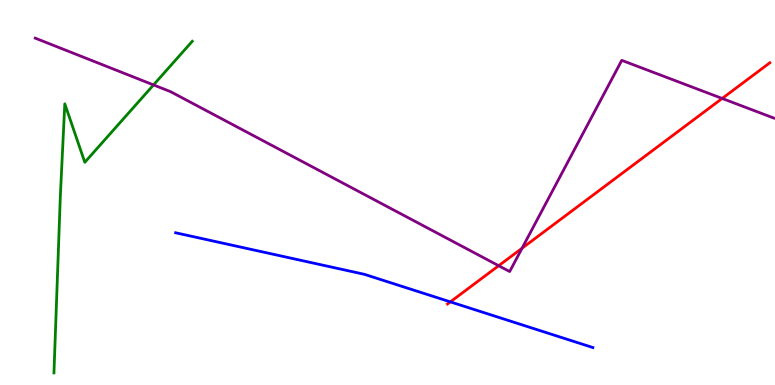[{'lines': ['blue', 'red'], 'intersections': [{'x': 5.81, 'y': 2.16}]}, {'lines': ['green', 'red'], 'intersections': []}, {'lines': ['purple', 'red'], 'intersections': [{'x': 6.43, 'y': 3.1}, {'x': 6.74, 'y': 3.55}, {'x': 9.32, 'y': 7.44}]}, {'lines': ['blue', 'green'], 'intersections': []}, {'lines': ['blue', 'purple'], 'intersections': []}, {'lines': ['green', 'purple'], 'intersections': [{'x': 1.98, 'y': 7.79}]}]